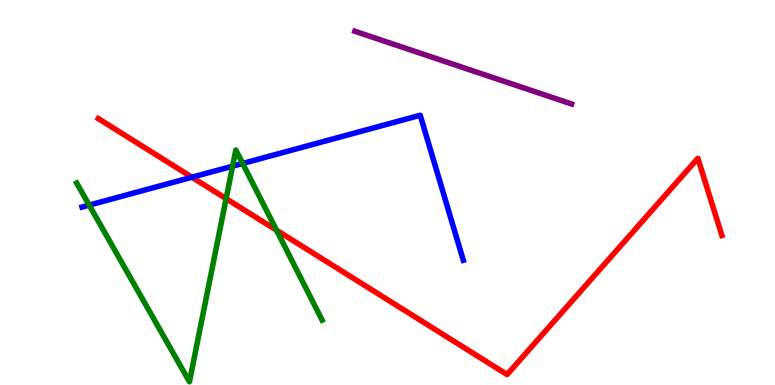[{'lines': ['blue', 'red'], 'intersections': [{'x': 2.48, 'y': 5.4}]}, {'lines': ['green', 'red'], 'intersections': [{'x': 2.92, 'y': 4.84}, {'x': 3.57, 'y': 4.02}]}, {'lines': ['purple', 'red'], 'intersections': []}, {'lines': ['blue', 'green'], 'intersections': [{'x': 1.15, 'y': 4.67}, {'x': 3.0, 'y': 5.68}, {'x': 3.13, 'y': 5.75}]}, {'lines': ['blue', 'purple'], 'intersections': []}, {'lines': ['green', 'purple'], 'intersections': []}]